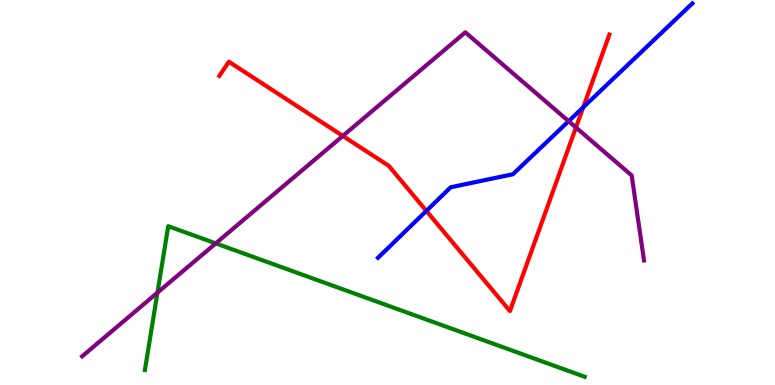[{'lines': ['blue', 'red'], 'intersections': [{'x': 5.5, 'y': 4.52}, {'x': 7.53, 'y': 7.21}]}, {'lines': ['green', 'red'], 'intersections': []}, {'lines': ['purple', 'red'], 'intersections': [{'x': 4.42, 'y': 6.47}, {'x': 7.43, 'y': 6.69}]}, {'lines': ['blue', 'green'], 'intersections': []}, {'lines': ['blue', 'purple'], 'intersections': [{'x': 7.34, 'y': 6.85}]}, {'lines': ['green', 'purple'], 'intersections': [{'x': 2.03, 'y': 2.4}, {'x': 2.78, 'y': 3.68}]}]